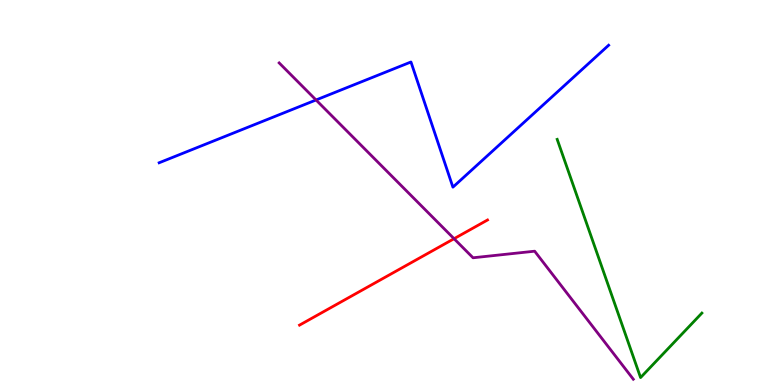[{'lines': ['blue', 'red'], 'intersections': []}, {'lines': ['green', 'red'], 'intersections': []}, {'lines': ['purple', 'red'], 'intersections': [{'x': 5.86, 'y': 3.8}]}, {'lines': ['blue', 'green'], 'intersections': []}, {'lines': ['blue', 'purple'], 'intersections': [{'x': 4.08, 'y': 7.4}]}, {'lines': ['green', 'purple'], 'intersections': []}]